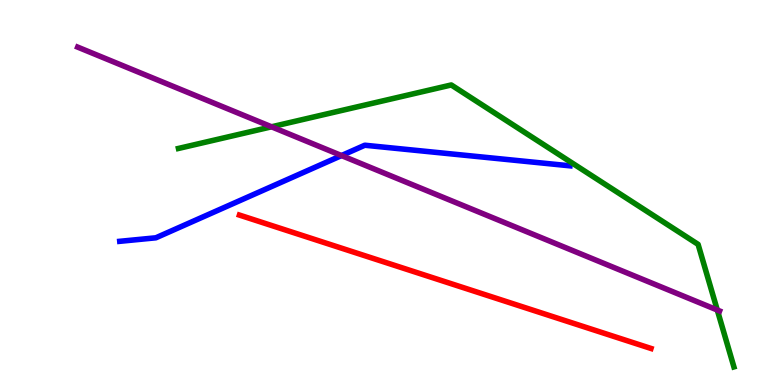[{'lines': ['blue', 'red'], 'intersections': []}, {'lines': ['green', 'red'], 'intersections': []}, {'lines': ['purple', 'red'], 'intersections': []}, {'lines': ['blue', 'green'], 'intersections': []}, {'lines': ['blue', 'purple'], 'intersections': [{'x': 4.41, 'y': 5.96}]}, {'lines': ['green', 'purple'], 'intersections': [{'x': 3.5, 'y': 6.71}, {'x': 9.26, 'y': 1.95}]}]